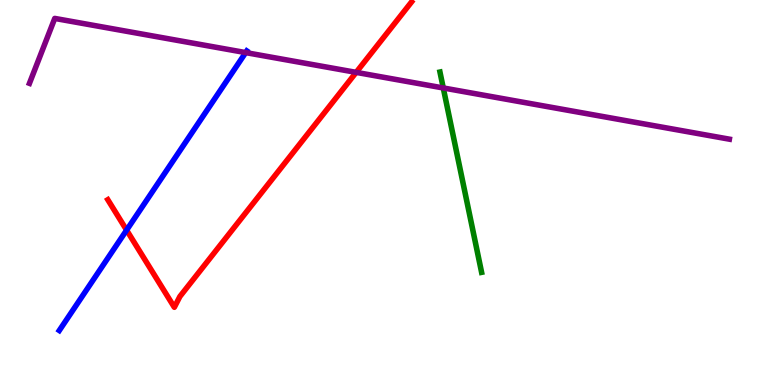[{'lines': ['blue', 'red'], 'intersections': [{'x': 1.63, 'y': 4.02}]}, {'lines': ['green', 'red'], 'intersections': []}, {'lines': ['purple', 'red'], 'intersections': [{'x': 4.6, 'y': 8.12}]}, {'lines': ['blue', 'green'], 'intersections': []}, {'lines': ['blue', 'purple'], 'intersections': [{'x': 3.17, 'y': 8.63}]}, {'lines': ['green', 'purple'], 'intersections': [{'x': 5.72, 'y': 7.72}]}]